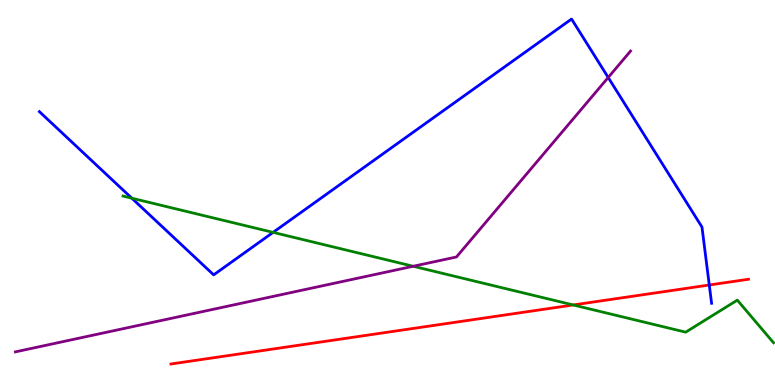[{'lines': ['blue', 'red'], 'intersections': [{'x': 9.15, 'y': 2.6}]}, {'lines': ['green', 'red'], 'intersections': [{'x': 7.4, 'y': 2.08}]}, {'lines': ['purple', 'red'], 'intersections': []}, {'lines': ['blue', 'green'], 'intersections': [{'x': 1.7, 'y': 4.85}, {'x': 3.52, 'y': 3.96}]}, {'lines': ['blue', 'purple'], 'intersections': [{'x': 7.85, 'y': 7.99}]}, {'lines': ['green', 'purple'], 'intersections': [{'x': 5.33, 'y': 3.08}]}]